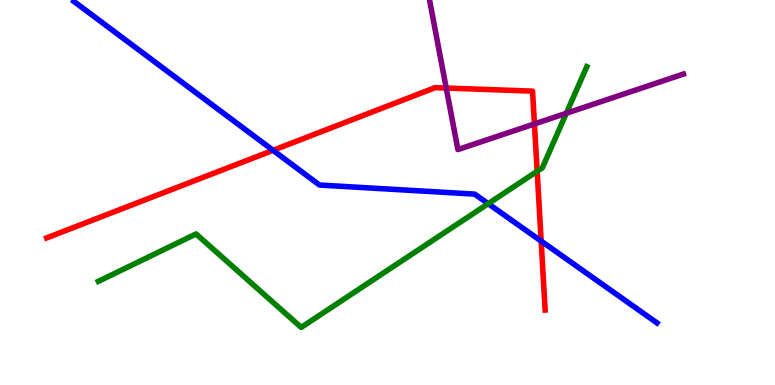[{'lines': ['blue', 'red'], 'intersections': [{'x': 3.52, 'y': 6.1}, {'x': 6.98, 'y': 3.74}]}, {'lines': ['green', 'red'], 'intersections': [{'x': 6.93, 'y': 5.55}]}, {'lines': ['purple', 'red'], 'intersections': [{'x': 5.76, 'y': 7.71}, {'x': 6.9, 'y': 6.78}]}, {'lines': ['blue', 'green'], 'intersections': [{'x': 6.3, 'y': 4.71}]}, {'lines': ['blue', 'purple'], 'intersections': []}, {'lines': ['green', 'purple'], 'intersections': [{'x': 7.31, 'y': 7.06}]}]